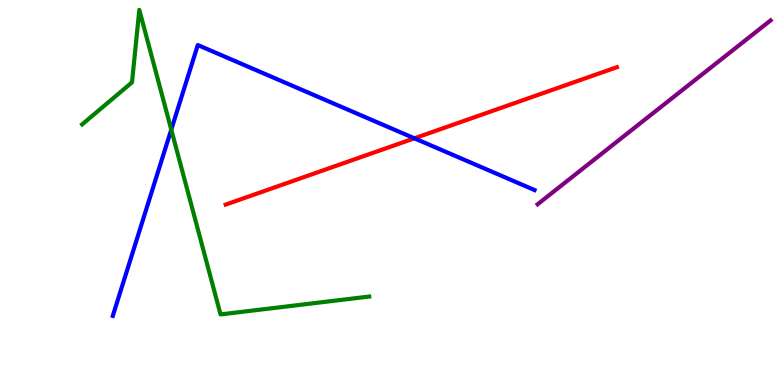[{'lines': ['blue', 'red'], 'intersections': [{'x': 5.35, 'y': 6.41}]}, {'lines': ['green', 'red'], 'intersections': []}, {'lines': ['purple', 'red'], 'intersections': []}, {'lines': ['blue', 'green'], 'intersections': [{'x': 2.21, 'y': 6.63}]}, {'lines': ['blue', 'purple'], 'intersections': []}, {'lines': ['green', 'purple'], 'intersections': []}]